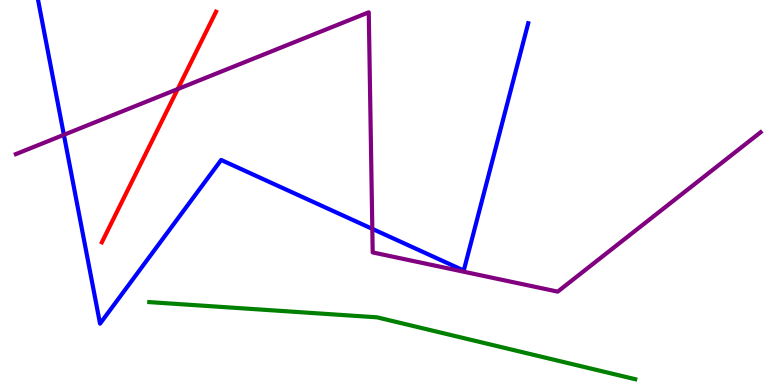[{'lines': ['blue', 'red'], 'intersections': []}, {'lines': ['green', 'red'], 'intersections': []}, {'lines': ['purple', 'red'], 'intersections': [{'x': 2.29, 'y': 7.69}]}, {'lines': ['blue', 'green'], 'intersections': []}, {'lines': ['blue', 'purple'], 'intersections': [{'x': 0.824, 'y': 6.5}, {'x': 4.8, 'y': 4.06}]}, {'lines': ['green', 'purple'], 'intersections': []}]